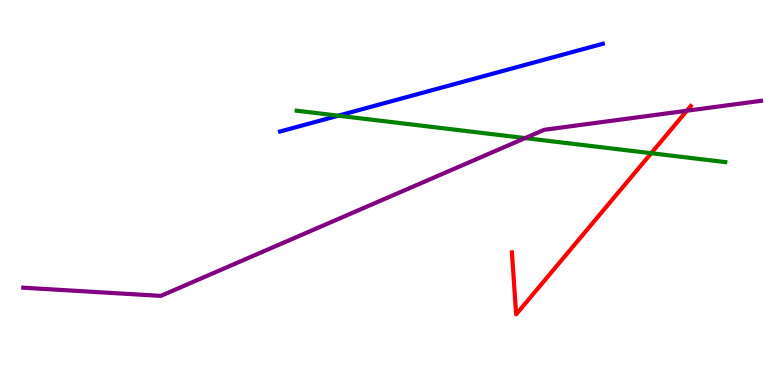[{'lines': ['blue', 'red'], 'intersections': []}, {'lines': ['green', 'red'], 'intersections': [{'x': 8.4, 'y': 6.02}]}, {'lines': ['purple', 'red'], 'intersections': [{'x': 8.86, 'y': 7.12}]}, {'lines': ['blue', 'green'], 'intersections': [{'x': 4.37, 'y': 7.0}]}, {'lines': ['blue', 'purple'], 'intersections': []}, {'lines': ['green', 'purple'], 'intersections': [{'x': 6.78, 'y': 6.41}]}]